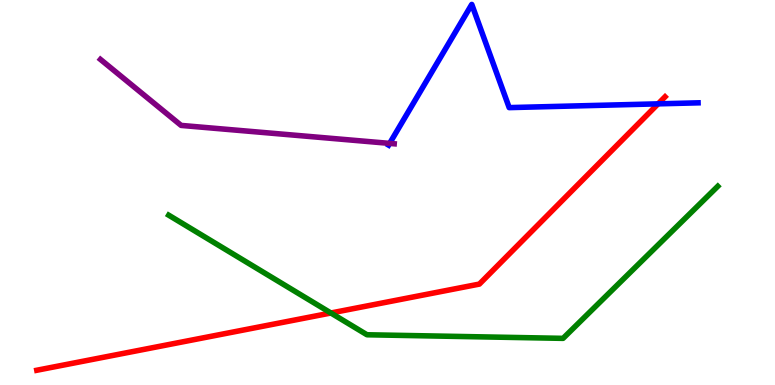[{'lines': ['blue', 'red'], 'intersections': [{'x': 8.49, 'y': 7.3}]}, {'lines': ['green', 'red'], 'intersections': [{'x': 4.27, 'y': 1.87}]}, {'lines': ['purple', 'red'], 'intersections': []}, {'lines': ['blue', 'green'], 'intersections': []}, {'lines': ['blue', 'purple'], 'intersections': [{'x': 5.03, 'y': 6.28}]}, {'lines': ['green', 'purple'], 'intersections': []}]